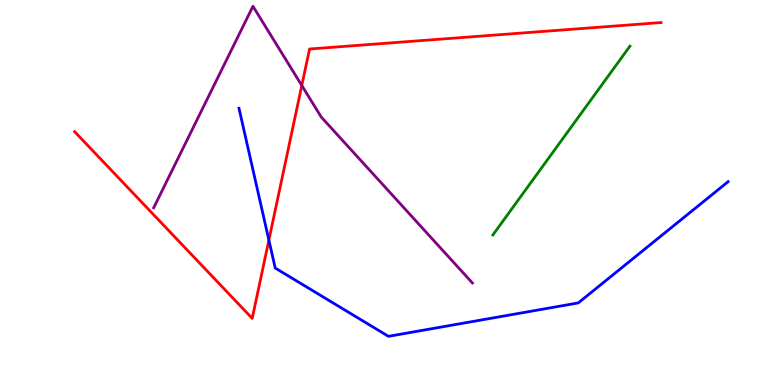[{'lines': ['blue', 'red'], 'intersections': [{'x': 3.47, 'y': 3.76}]}, {'lines': ['green', 'red'], 'intersections': []}, {'lines': ['purple', 'red'], 'intersections': [{'x': 3.89, 'y': 7.78}]}, {'lines': ['blue', 'green'], 'intersections': []}, {'lines': ['blue', 'purple'], 'intersections': []}, {'lines': ['green', 'purple'], 'intersections': []}]